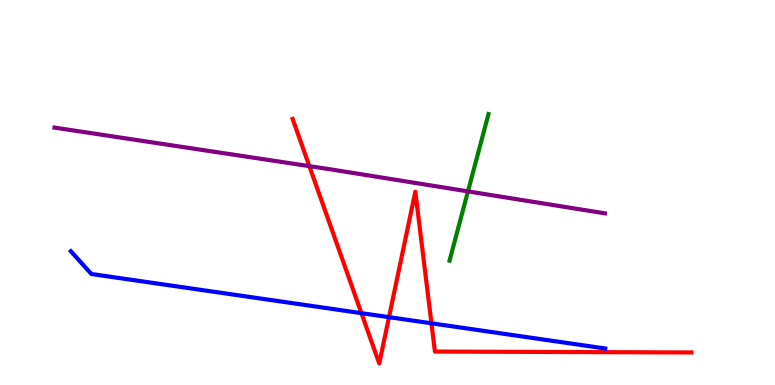[{'lines': ['blue', 'red'], 'intersections': [{'x': 4.66, 'y': 1.87}, {'x': 5.02, 'y': 1.76}, {'x': 5.57, 'y': 1.6}]}, {'lines': ['green', 'red'], 'intersections': []}, {'lines': ['purple', 'red'], 'intersections': [{'x': 3.99, 'y': 5.68}]}, {'lines': ['blue', 'green'], 'intersections': []}, {'lines': ['blue', 'purple'], 'intersections': []}, {'lines': ['green', 'purple'], 'intersections': [{'x': 6.04, 'y': 5.03}]}]